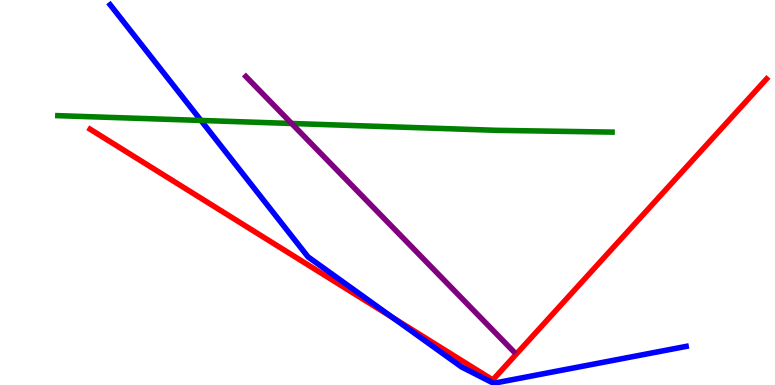[{'lines': ['blue', 'red'], 'intersections': [{'x': 5.07, 'y': 1.74}]}, {'lines': ['green', 'red'], 'intersections': []}, {'lines': ['purple', 'red'], 'intersections': []}, {'lines': ['blue', 'green'], 'intersections': [{'x': 2.59, 'y': 6.87}]}, {'lines': ['blue', 'purple'], 'intersections': []}, {'lines': ['green', 'purple'], 'intersections': [{'x': 3.76, 'y': 6.79}]}]